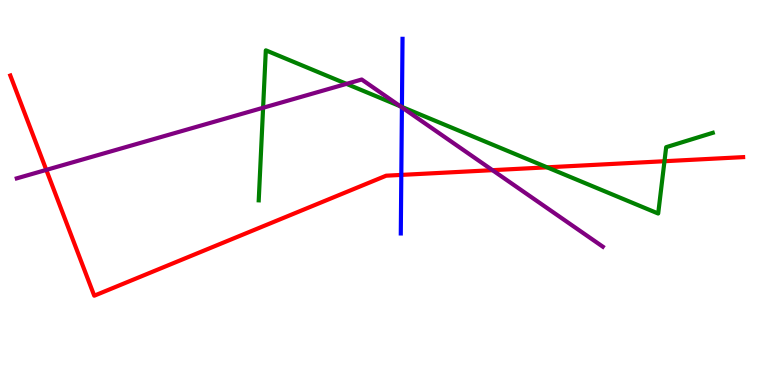[{'lines': ['blue', 'red'], 'intersections': [{'x': 5.18, 'y': 5.46}]}, {'lines': ['green', 'red'], 'intersections': [{'x': 7.06, 'y': 5.65}, {'x': 8.57, 'y': 5.81}]}, {'lines': ['purple', 'red'], 'intersections': [{'x': 0.597, 'y': 5.59}, {'x': 6.35, 'y': 5.58}]}, {'lines': ['blue', 'green'], 'intersections': [{'x': 5.19, 'y': 7.22}]}, {'lines': ['blue', 'purple'], 'intersections': [{'x': 5.19, 'y': 7.21}]}, {'lines': ['green', 'purple'], 'intersections': [{'x': 3.39, 'y': 7.2}, {'x': 4.47, 'y': 7.82}, {'x': 5.16, 'y': 7.24}]}]